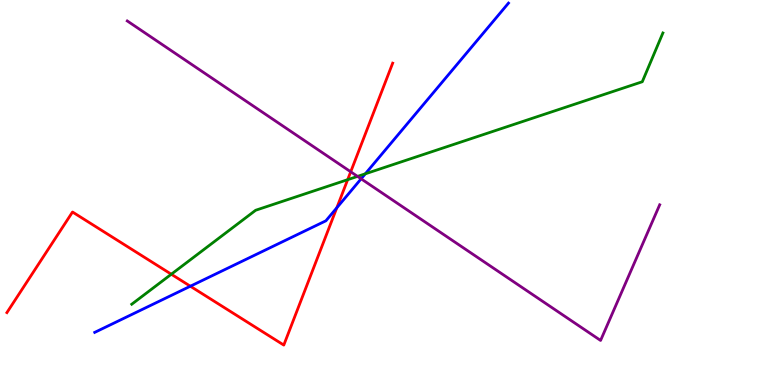[{'lines': ['blue', 'red'], 'intersections': [{'x': 2.46, 'y': 2.57}, {'x': 4.35, 'y': 4.6}]}, {'lines': ['green', 'red'], 'intersections': [{'x': 2.21, 'y': 2.88}, {'x': 4.49, 'y': 5.33}]}, {'lines': ['purple', 'red'], 'intersections': [{'x': 4.53, 'y': 5.54}]}, {'lines': ['blue', 'green'], 'intersections': [{'x': 4.71, 'y': 5.49}]}, {'lines': ['blue', 'purple'], 'intersections': [{'x': 4.66, 'y': 5.36}]}, {'lines': ['green', 'purple'], 'intersections': [{'x': 4.61, 'y': 5.42}]}]